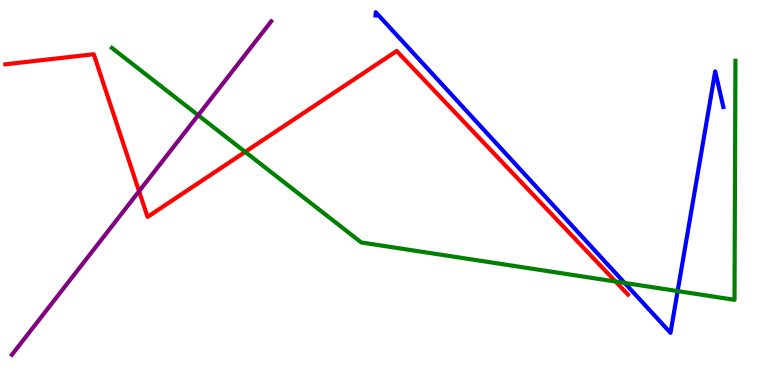[{'lines': ['blue', 'red'], 'intersections': []}, {'lines': ['green', 'red'], 'intersections': [{'x': 3.16, 'y': 6.05}, {'x': 7.94, 'y': 2.69}]}, {'lines': ['purple', 'red'], 'intersections': [{'x': 1.79, 'y': 5.03}]}, {'lines': ['blue', 'green'], 'intersections': [{'x': 8.06, 'y': 2.65}, {'x': 8.74, 'y': 2.44}]}, {'lines': ['blue', 'purple'], 'intersections': []}, {'lines': ['green', 'purple'], 'intersections': [{'x': 2.56, 'y': 7.01}]}]